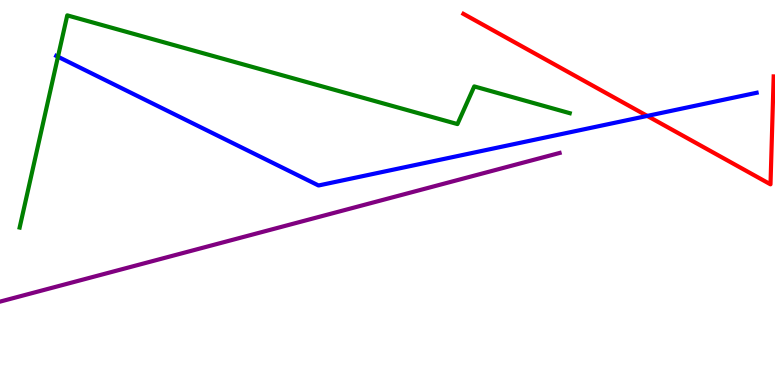[{'lines': ['blue', 'red'], 'intersections': [{'x': 8.35, 'y': 6.99}]}, {'lines': ['green', 'red'], 'intersections': []}, {'lines': ['purple', 'red'], 'intersections': []}, {'lines': ['blue', 'green'], 'intersections': [{'x': 0.748, 'y': 8.53}]}, {'lines': ['blue', 'purple'], 'intersections': []}, {'lines': ['green', 'purple'], 'intersections': []}]